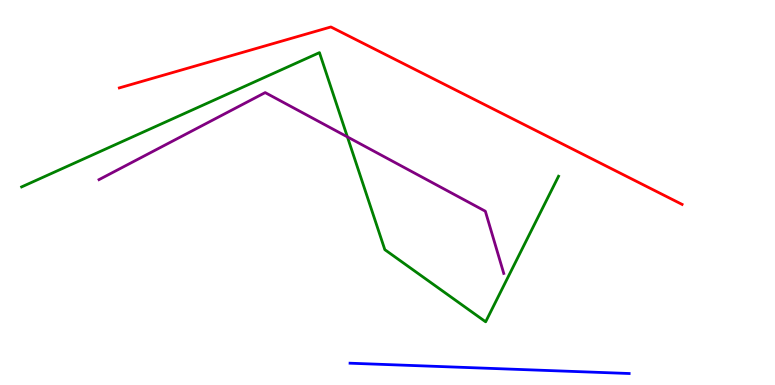[{'lines': ['blue', 'red'], 'intersections': []}, {'lines': ['green', 'red'], 'intersections': []}, {'lines': ['purple', 'red'], 'intersections': []}, {'lines': ['blue', 'green'], 'intersections': []}, {'lines': ['blue', 'purple'], 'intersections': []}, {'lines': ['green', 'purple'], 'intersections': [{'x': 4.48, 'y': 6.44}]}]